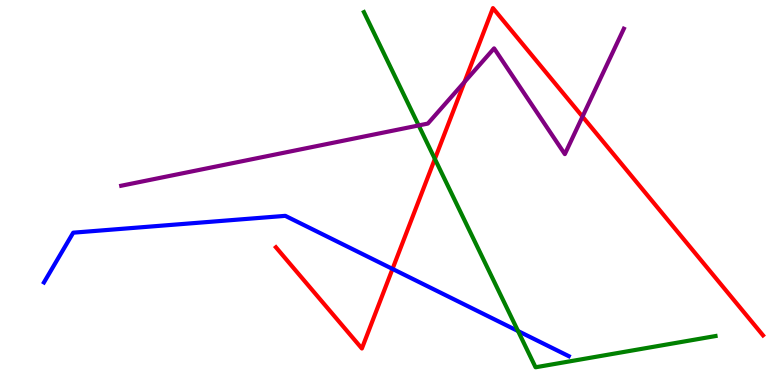[{'lines': ['blue', 'red'], 'intersections': [{'x': 5.06, 'y': 3.02}]}, {'lines': ['green', 'red'], 'intersections': [{'x': 5.61, 'y': 5.87}]}, {'lines': ['purple', 'red'], 'intersections': [{'x': 5.99, 'y': 7.87}, {'x': 7.52, 'y': 6.97}]}, {'lines': ['blue', 'green'], 'intersections': [{'x': 6.68, 'y': 1.4}]}, {'lines': ['blue', 'purple'], 'intersections': []}, {'lines': ['green', 'purple'], 'intersections': [{'x': 5.4, 'y': 6.74}]}]